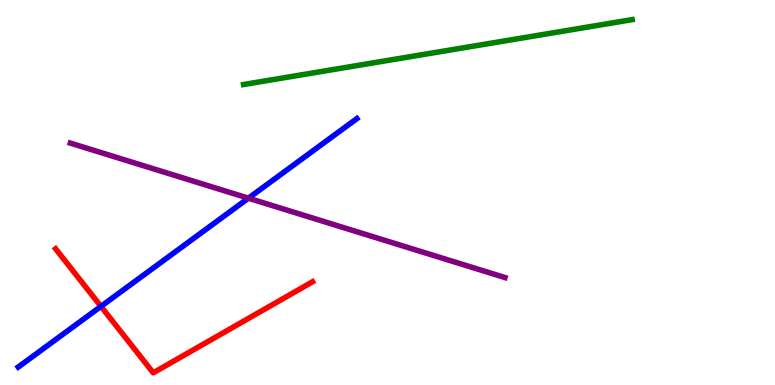[{'lines': ['blue', 'red'], 'intersections': [{'x': 1.3, 'y': 2.04}]}, {'lines': ['green', 'red'], 'intersections': []}, {'lines': ['purple', 'red'], 'intersections': []}, {'lines': ['blue', 'green'], 'intersections': []}, {'lines': ['blue', 'purple'], 'intersections': [{'x': 3.21, 'y': 4.85}]}, {'lines': ['green', 'purple'], 'intersections': []}]